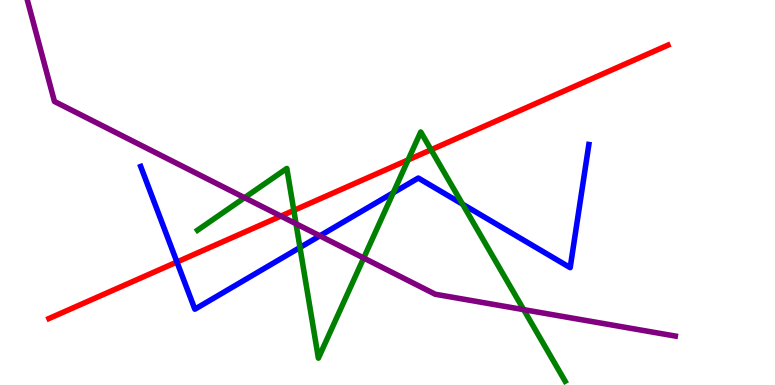[{'lines': ['blue', 'red'], 'intersections': [{'x': 2.28, 'y': 3.19}]}, {'lines': ['green', 'red'], 'intersections': [{'x': 3.79, 'y': 4.54}, {'x': 5.27, 'y': 5.85}, {'x': 5.56, 'y': 6.11}]}, {'lines': ['purple', 'red'], 'intersections': [{'x': 3.62, 'y': 4.39}]}, {'lines': ['blue', 'green'], 'intersections': [{'x': 3.87, 'y': 3.57}, {'x': 5.07, 'y': 4.99}, {'x': 5.97, 'y': 4.7}]}, {'lines': ['blue', 'purple'], 'intersections': [{'x': 4.13, 'y': 3.87}]}, {'lines': ['green', 'purple'], 'intersections': [{'x': 3.16, 'y': 4.87}, {'x': 3.82, 'y': 4.19}, {'x': 4.69, 'y': 3.3}, {'x': 6.76, 'y': 1.96}]}]